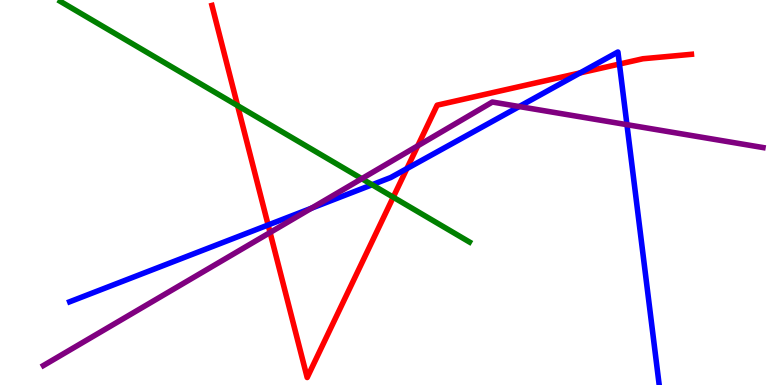[{'lines': ['blue', 'red'], 'intersections': [{'x': 3.46, 'y': 4.16}, {'x': 5.25, 'y': 5.62}, {'x': 7.48, 'y': 8.11}, {'x': 7.99, 'y': 8.34}]}, {'lines': ['green', 'red'], 'intersections': [{'x': 3.07, 'y': 7.26}, {'x': 5.07, 'y': 4.88}]}, {'lines': ['purple', 'red'], 'intersections': [{'x': 3.48, 'y': 3.96}, {'x': 5.39, 'y': 6.21}]}, {'lines': ['blue', 'green'], 'intersections': [{'x': 4.8, 'y': 5.2}]}, {'lines': ['blue', 'purple'], 'intersections': [{'x': 4.02, 'y': 4.59}, {'x': 6.7, 'y': 7.23}, {'x': 8.09, 'y': 6.76}]}, {'lines': ['green', 'purple'], 'intersections': [{'x': 4.67, 'y': 5.36}]}]